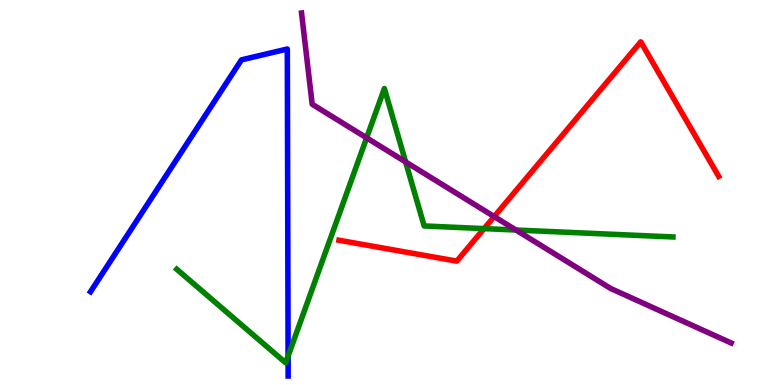[{'lines': ['blue', 'red'], 'intersections': []}, {'lines': ['green', 'red'], 'intersections': [{'x': 6.25, 'y': 4.06}]}, {'lines': ['purple', 'red'], 'intersections': [{'x': 6.38, 'y': 4.37}]}, {'lines': ['blue', 'green'], 'intersections': [{'x': 3.72, 'y': 0.75}]}, {'lines': ['blue', 'purple'], 'intersections': []}, {'lines': ['green', 'purple'], 'intersections': [{'x': 4.73, 'y': 6.42}, {'x': 5.23, 'y': 5.79}, {'x': 6.66, 'y': 4.03}]}]